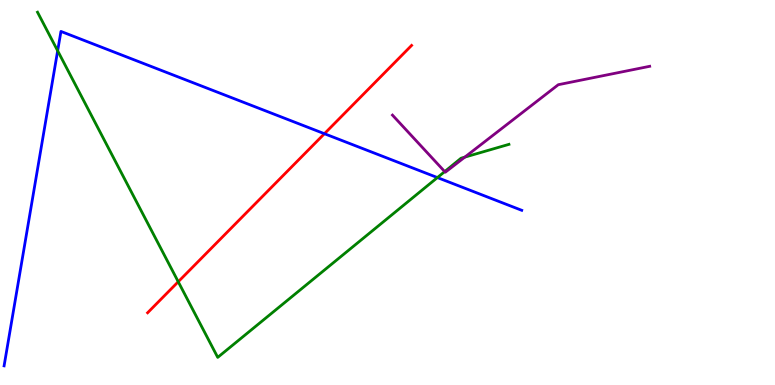[{'lines': ['blue', 'red'], 'intersections': [{'x': 4.19, 'y': 6.53}]}, {'lines': ['green', 'red'], 'intersections': [{'x': 2.3, 'y': 2.68}]}, {'lines': ['purple', 'red'], 'intersections': []}, {'lines': ['blue', 'green'], 'intersections': [{'x': 0.744, 'y': 8.68}, {'x': 5.64, 'y': 5.39}]}, {'lines': ['blue', 'purple'], 'intersections': []}, {'lines': ['green', 'purple'], 'intersections': [{'x': 5.74, 'y': 5.54}, {'x': 6.0, 'y': 5.92}]}]